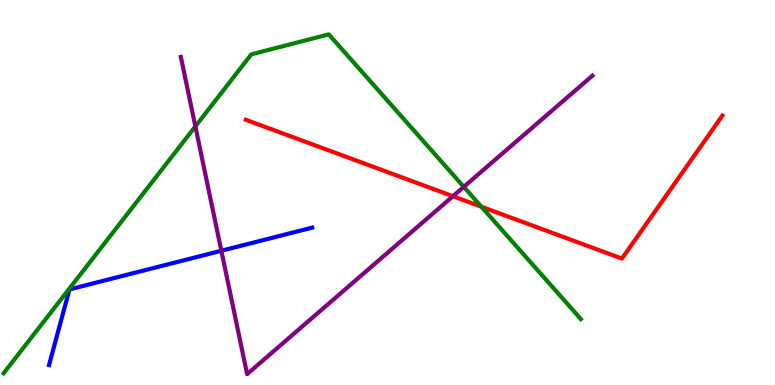[{'lines': ['blue', 'red'], 'intersections': []}, {'lines': ['green', 'red'], 'intersections': [{'x': 6.21, 'y': 4.63}]}, {'lines': ['purple', 'red'], 'intersections': [{'x': 5.84, 'y': 4.9}]}, {'lines': ['blue', 'green'], 'intersections': []}, {'lines': ['blue', 'purple'], 'intersections': [{'x': 2.86, 'y': 3.49}]}, {'lines': ['green', 'purple'], 'intersections': [{'x': 2.52, 'y': 6.72}, {'x': 5.98, 'y': 5.15}]}]